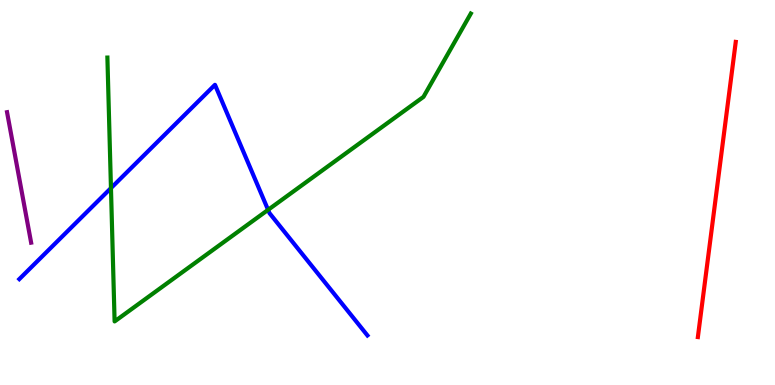[{'lines': ['blue', 'red'], 'intersections': []}, {'lines': ['green', 'red'], 'intersections': []}, {'lines': ['purple', 'red'], 'intersections': []}, {'lines': ['blue', 'green'], 'intersections': [{'x': 1.43, 'y': 5.11}, {'x': 3.46, 'y': 4.55}]}, {'lines': ['blue', 'purple'], 'intersections': []}, {'lines': ['green', 'purple'], 'intersections': []}]